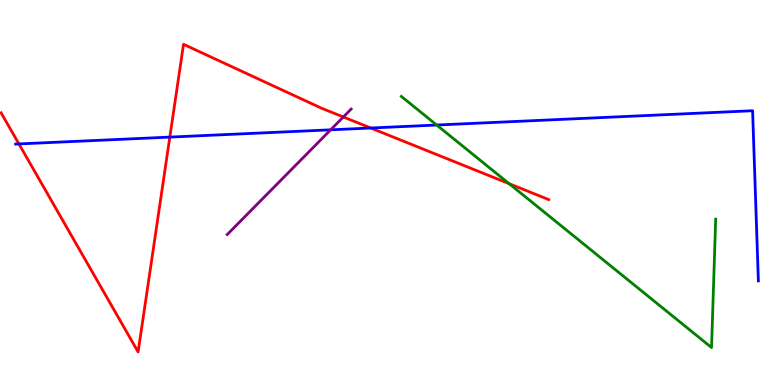[{'lines': ['blue', 'red'], 'intersections': [{'x': 0.244, 'y': 6.26}, {'x': 2.19, 'y': 6.44}, {'x': 4.78, 'y': 6.68}]}, {'lines': ['green', 'red'], 'intersections': [{'x': 6.57, 'y': 5.23}]}, {'lines': ['purple', 'red'], 'intersections': [{'x': 4.43, 'y': 6.96}]}, {'lines': ['blue', 'green'], 'intersections': [{'x': 5.63, 'y': 6.75}]}, {'lines': ['blue', 'purple'], 'intersections': [{'x': 4.27, 'y': 6.63}]}, {'lines': ['green', 'purple'], 'intersections': []}]